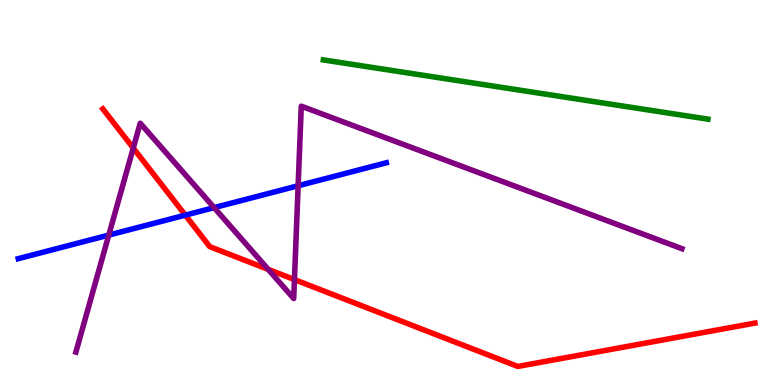[{'lines': ['blue', 'red'], 'intersections': [{'x': 2.39, 'y': 4.41}]}, {'lines': ['green', 'red'], 'intersections': []}, {'lines': ['purple', 'red'], 'intersections': [{'x': 1.72, 'y': 6.15}, {'x': 3.46, 'y': 3.0}, {'x': 3.8, 'y': 2.74}]}, {'lines': ['blue', 'green'], 'intersections': []}, {'lines': ['blue', 'purple'], 'intersections': [{'x': 1.4, 'y': 3.89}, {'x': 2.76, 'y': 4.61}, {'x': 3.85, 'y': 5.18}]}, {'lines': ['green', 'purple'], 'intersections': []}]